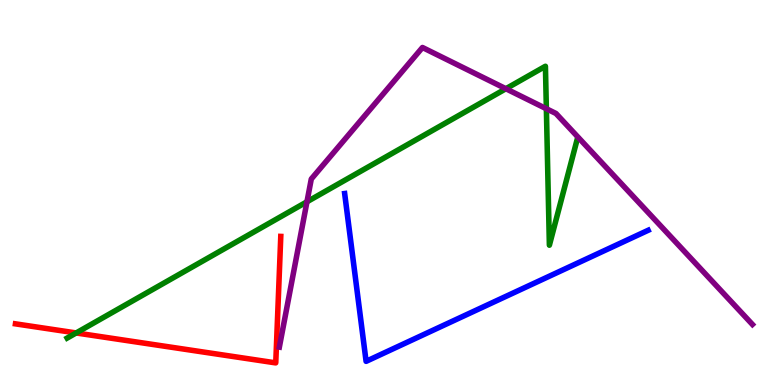[{'lines': ['blue', 'red'], 'intersections': []}, {'lines': ['green', 'red'], 'intersections': [{'x': 0.983, 'y': 1.35}]}, {'lines': ['purple', 'red'], 'intersections': []}, {'lines': ['blue', 'green'], 'intersections': []}, {'lines': ['blue', 'purple'], 'intersections': []}, {'lines': ['green', 'purple'], 'intersections': [{'x': 3.96, 'y': 4.76}, {'x': 6.53, 'y': 7.7}, {'x': 7.05, 'y': 7.18}]}]